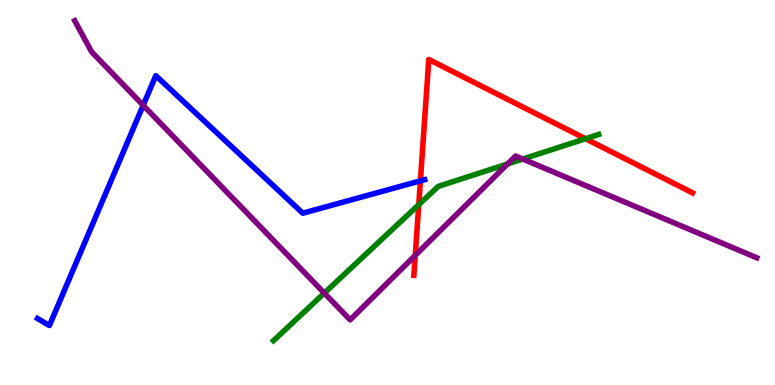[{'lines': ['blue', 'red'], 'intersections': [{'x': 5.42, 'y': 5.3}]}, {'lines': ['green', 'red'], 'intersections': [{'x': 5.4, 'y': 4.68}, {'x': 7.56, 'y': 6.4}]}, {'lines': ['purple', 'red'], 'intersections': [{'x': 5.36, 'y': 3.37}]}, {'lines': ['blue', 'green'], 'intersections': []}, {'lines': ['blue', 'purple'], 'intersections': [{'x': 1.85, 'y': 7.26}]}, {'lines': ['green', 'purple'], 'intersections': [{'x': 4.18, 'y': 2.39}, {'x': 6.55, 'y': 5.74}, {'x': 6.75, 'y': 5.87}]}]